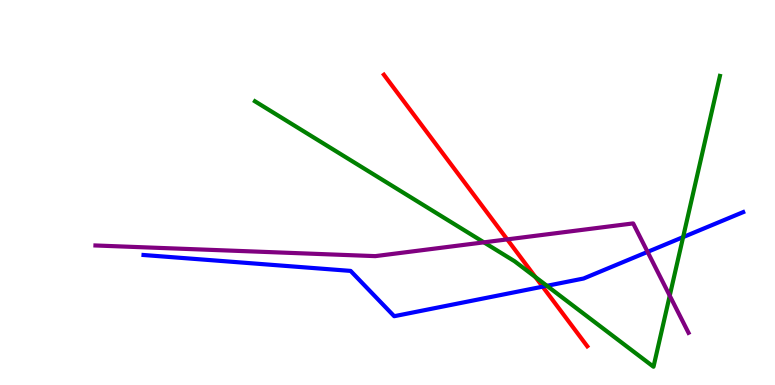[{'lines': ['blue', 'red'], 'intersections': [{'x': 7.0, 'y': 2.55}]}, {'lines': ['green', 'red'], 'intersections': [{'x': 6.91, 'y': 2.8}]}, {'lines': ['purple', 'red'], 'intersections': [{'x': 6.54, 'y': 3.78}]}, {'lines': ['blue', 'green'], 'intersections': [{'x': 7.06, 'y': 2.58}, {'x': 8.81, 'y': 3.84}]}, {'lines': ['blue', 'purple'], 'intersections': [{'x': 8.36, 'y': 3.46}]}, {'lines': ['green', 'purple'], 'intersections': [{'x': 6.24, 'y': 3.71}, {'x': 8.64, 'y': 2.32}]}]